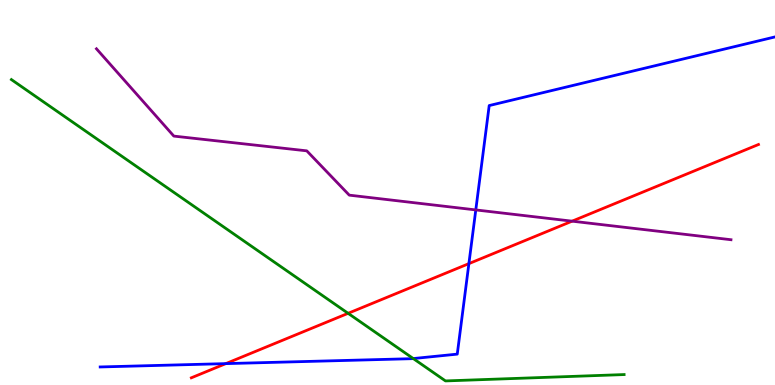[{'lines': ['blue', 'red'], 'intersections': [{'x': 2.91, 'y': 0.555}, {'x': 6.05, 'y': 3.15}]}, {'lines': ['green', 'red'], 'intersections': [{'x': 4.49, 'y': 1.86}]}, {'lines': ['purple', 'red'], 'intersections': [{'x': 7.38, 'y': 4.26}]}, {'lines': ['blue', 'green'], 'intersections': [{'x': 5.33, 'y': 0.687}]}, {'lines': ['blue', 'purple'], 'intersections': [{'x': 6.14, 'y': 4.55}]}, {'lines': ['green', 'purple'], 'intersections': []}]